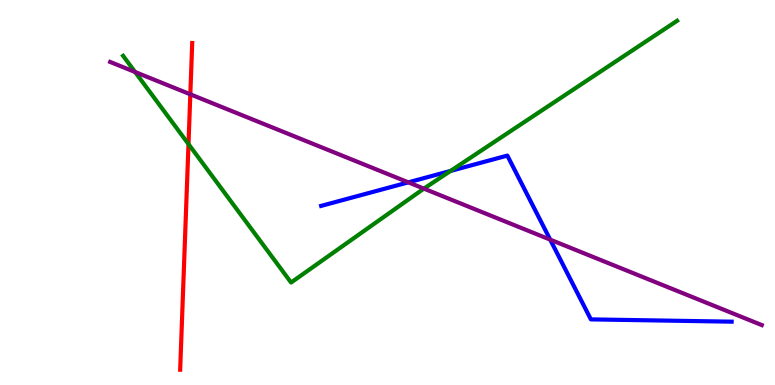[{'lines': ['blue', 'red'], 'intersections': []}, {'lines': ['green', 'red'], 'intersections': [{'x': 2.43, 'y': 6.26}]}, {'lines': ['purple', 'red'], 'intersections': [{'x': 2.46, 'y': 7.55}]}, {'lines': ['blue', 'green'], 'intersections': [{'x': 5.81, 'y': 5.56}]}, {'lines': ['blue', 'purple'], 'intersections': [{'x': 5.27, 'y': 5.26}, {'x': 7.1, 'y': 3.78}]}, {'lines': ['green', 'purple'], 'intersections': [{'x': 1.74, 'y': 8.13}, {'x': 5.47, 'y': 5.1}]}]